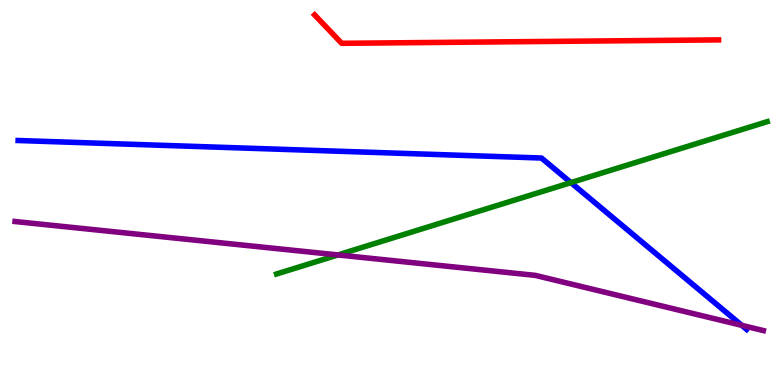[{'lines': ['blue', 'red'], 'intersections': []}, {'lines': ['green', 'red'], 'intersections': []}, {'lines': ['purple', 'red'], 'intersections': []}, {'lines': ['blue', 'green'], 'intersections': [{'x': 7.37, 'y': 5.26}]}, {'lines': ['blue', 'purple'], 'intersections': [{'x': 9.57, 'y': 1.55}]}, {'lines': ['green', 'purple'], 'intersections': [{'x': 4.36, 'y': 3.38}]}]